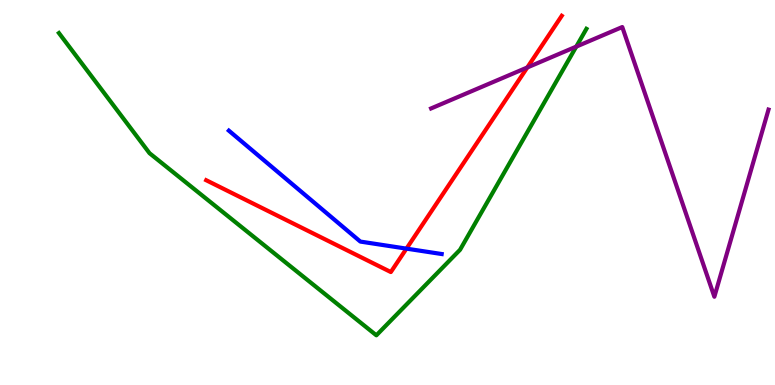[{'lines': ['blue', 'red'], 'intersections': [{'x': 5.24, 'y': 3.54}]}, {'lines': ['green', 'red'], 'intersections': []}, {'lines': ['purple', 'red'], 'intersections': [{'x': 6.8, 'y': 8.25}]}, {'lines': ['blue', 'green'], 'intersections': []}, {'lines': ['blue', 'purple'], 'intersections': []}, {'lines': ['green', 'purple'], 'intersections': [{'x': 7.44, 'y': 8.79}]}]